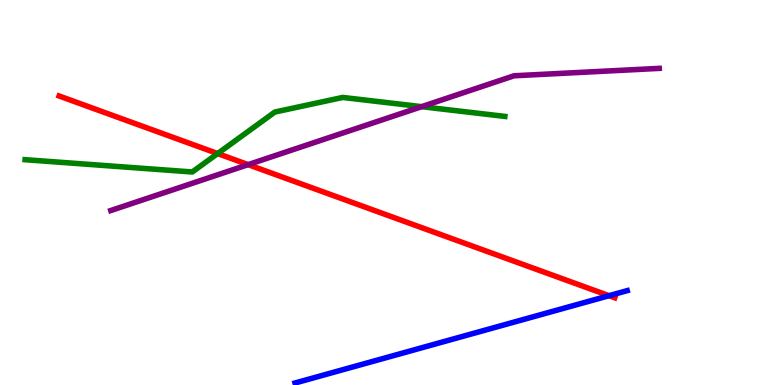[{'lines': ['blue', 'red'], 'intersections': [{'x': 7.86, 'y': 2.32}]}, {'lines': ['green', 'red'], 'intersections': [{'x': 2.81, 'y': 6.01}]}, {'lines': ['purple', 'red'], 'intersections': [{'x': 3.2, 'y': 5.72}]}, {'lines': ['blue', 'green'], 'intersections': []}, {'lines': ['blue', 'purple'], 'intersections': []}, {'lines': ['green', 'purple'], 'intersections': [{'x': 5.44, 'y': 7.23}]}]